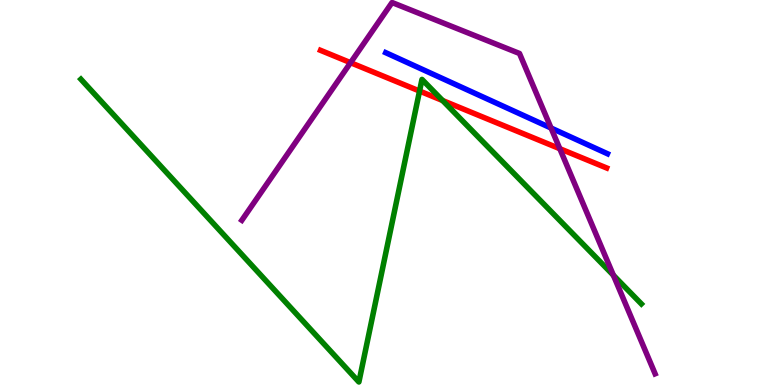[{'lines': ['blue', 'red'], 'intersections': []}, {'lines': ['green', 'red'], 'intersections': [{'x': 5.41, 'y': 7.64}, {'x': 5.71, 'y': 7.39}]}, {'lines': ['purple', 'red'], 'intersections': [{'x': 4.52, 'y': 8.37}, {'x': 7.22, 'y': 6.14}]}, {'lines': ['blue', 'green'], 'intersections': []}, {'lines': ['blue', 'purple'], 'intersections': [{'x': 7.11, 'y': 6.67}]}, {'lines': ['green', 'purple'], 'intersections': [{'x': 7.91, 'y': 2.85}]}]